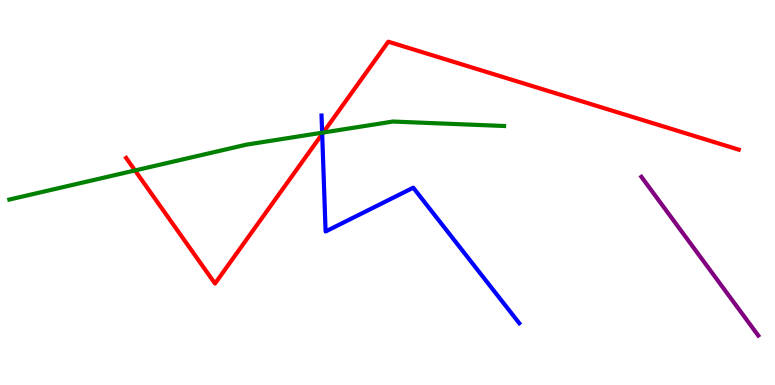[{'lines': ['blue', 'red'], 'intersections': [{'x': 4.16, 'y': 6.52}]}, {'lines': ['green', 'red'], 'intersections': [{'x': 1.74, 'y': 5.57}, {'x': 4.17, 'y': 6.56}]}, {'lines': ['purple', 'red'], 'intersections': []}, {'lines': ['blue', 'green'], 'intersections': [{'x': 4.16, 'y': 6.55}]}, {'lines': ['blue', 'purple'], 'intersections': []}, {'lines': ['green', 'purple'], 'intersections': []}]